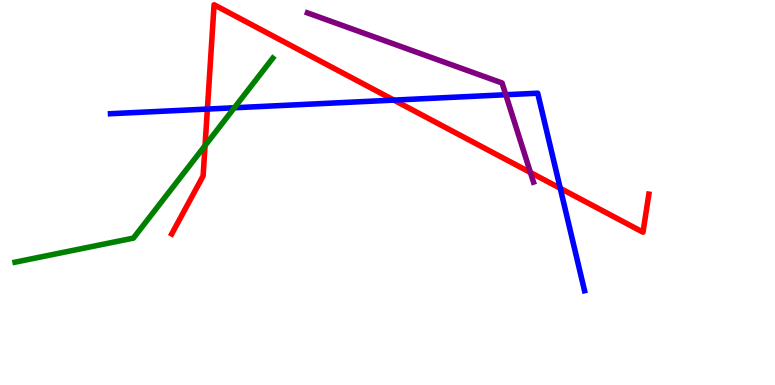[{'lines': ['blue', 'red'], 'intersections': [{'x': 2.68, 'y': 7.17}, {'x': 5.08, 'y': 7.4}, {'x': 7.23, 'y': 5.11}]}, {'lines': ['green', 'red'], 'intersections': [{'x': 2.65, 'y': 6.22}]}, {'lines': ['purple', 'red'], 'intersections': [{'x': 6.84, 'y': 5.52}]}, {'lines': ['blue', 'green'], 'intersections': [{'x': 3.02, 'y': 7.2}]}, {'lines': ['blue', 'purple'], 'intersections': [{'x': 6.53, 'y': 7.54}]}, {'lines': ['green', 'purple'], 'intersections': []}]